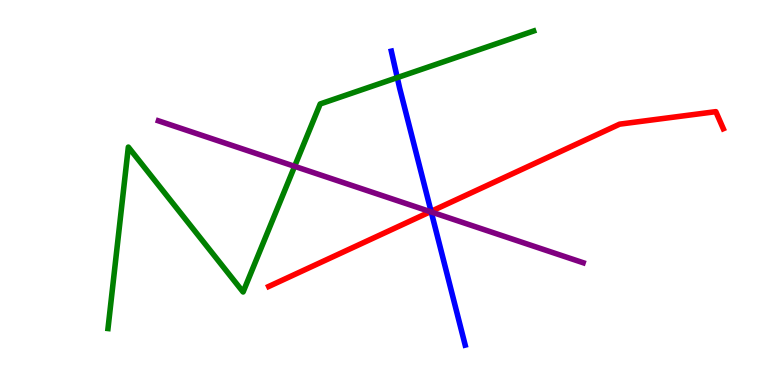[{'lines': ['blue', 'red'], 'intersections': [{'x': 5.56, 'y': 4.51}]}, {'lines': ['green', 'red'], 'intersections': []}, {'lines': ['purple', 'red'], 'intersections': [{'x': 5.55, 'y': 4.5}]}, {'lines': ['blue', 'green'], 'intersections': [{'x': 5.13, 'y': 7.98}]}, {'lines': ['blue', 'purple'], 'intersections': [{'x': 5.56, 'y': 4.49}]}, {'lines': ['green', 'purple'], 'intersections': [{'x': 3.8, 'y': 5.68}]}]